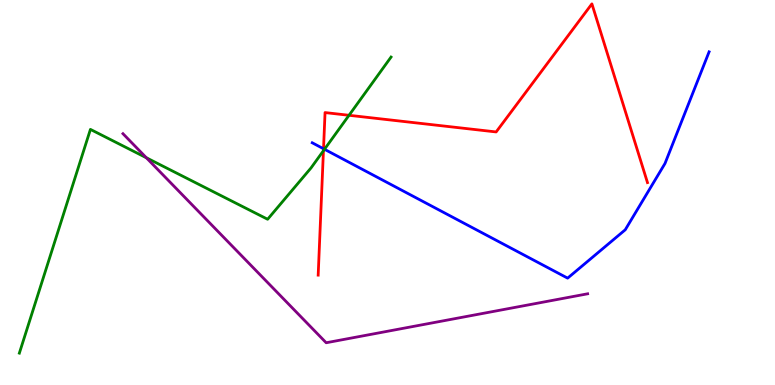[{'lines': ['blue', 'red'], 'intersections': [{'x': 4.17, 'y': 6.14}]}, {'lines': ['green', 'red'], 'intersections': [{'x': 4.17, 'y': 6.08}, {'x': 4.5, 'y': 7.01}]}, {'lines': ['purple', 'red'], 'intersections': []}, {'lines': ['blue', 'green'], 'intersections': [{'x': 4.19, 'y': 6.12}]}, {'lines': ['blue', 'purple'], 'intersections': []}, {'lines': ['green', 'purple'], 'intersections': [{'x': 1.89, 'y': 5.9}]}]